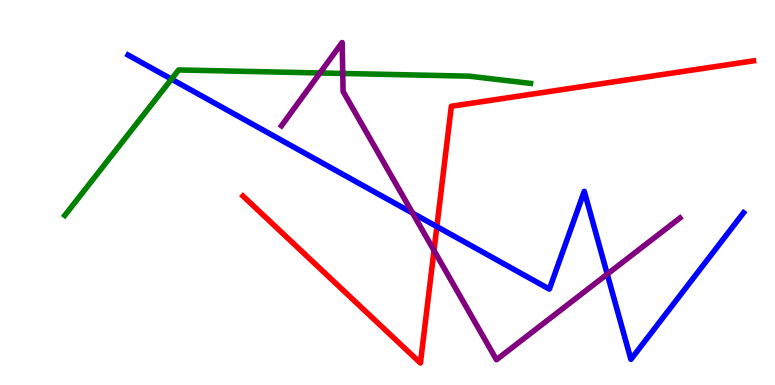[{'lines': ['blue', 'red'], 'intersections': [{'x': 5.64, 'y': 4.11}]}, {'lines': ['green', 'red'], 'intersections': []}, {'lines': ['purple', 'red'], 'intersections': [{'x': 5.6, 'y': 3.49}]}, {'lines': ['blue', 'green'], 'intersections': [{'x': 2.21, 'y': 7.94}]}, {'lines': ['blue', 'purple'], 'intersections': [{'x': 5.32, 'y': 4.46}, {'x': 7.84, 'y': 2.88}]}, {'lines': ['green', 'purple'], 'intersections': [{'x': 4.13, 'y': 8.1}, {'x': 4.42, 'y': 8.09}]}]